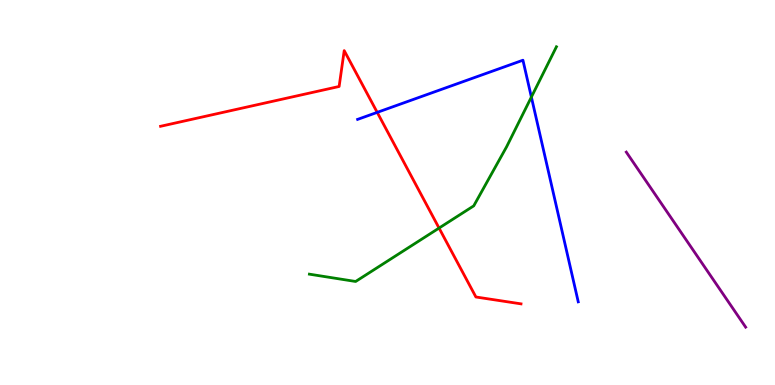[{'lines': ['blue', 'red'], 'intersections': [{'x': 4.87, 'y': 7.08}]}, {'lines': ['green', 'red'], 'intersections': [{'x': 5.67, 'y': 4.08}]}, {'lines': ['purple', 'red'], 'intersections': []}, {'lines': ['blue', 'green'], 'intersections': [{'x': 6.86, 'y': 7.48}]}, {'lines': ['blue', 'purple'], 'intersections': []}, {'lines': ['green', 'purple'], 'intersections': []}]